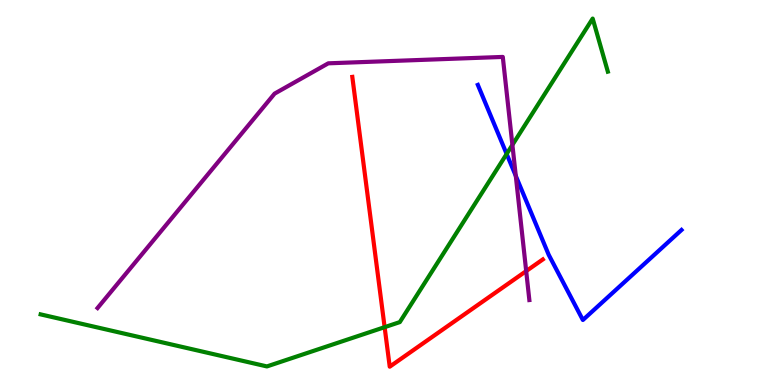[{'lines': ['blue', 'red'], 'intersections': []}, {'lines': ['green', 'red'], 'intersections': [{'x': 4.96, 'y': 1.5}]}, {'lines': ['purple', 'red'], 'intersections': [{'x': 6.79, 'y': 2.96}]}, {'lines': ['blue', 'green'], 'intersections': [{'x': 6.54, 'y': 6.0}]}, {'lines': ['blue', 'purple'], 'intersections': [{'x': 6.66, 'y': 5.43}]}, {'lines': ['green', 'purple'], 'intersections': [{'x': 6.61, 'y': 6.24}]}]